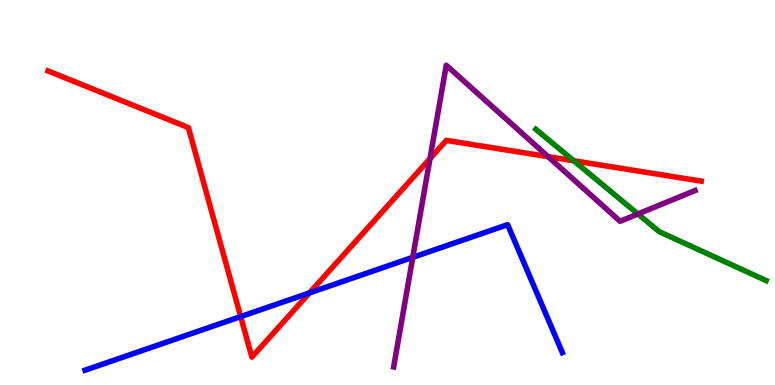[{'lines': ['blue', 'red'], 'intersections': [{'x': 3.11, 'y': 1.78}, {'x': 3.99, 'y': 2.39}]}, {'lines': ['green', 'red'], 'intersections': [{'x': 7.4, 'y': 5.82}]}, {'lines': ['purple', 'red'], 'intersections': [{'x': 5.55, 'y': 5.88}, {'x': 7.07, 'y': 5.93}]}, {'lines': ['blue', 'green'], 'intersections': []}, {'lines': ['blue', 'purple'], 'intersections': [{'x': 5.33, 'y': 3.32}]}, {'lines': ['green', 'purple'], 'intersections': [{'x': 8.23, 'y': 4.44}]}]